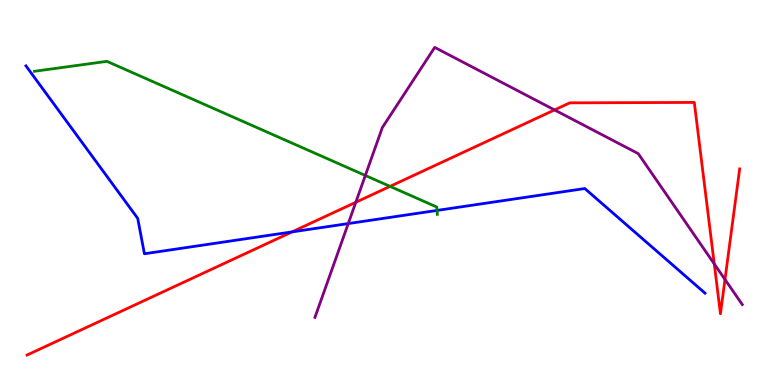[{'lines': ['blue', 'red'], 'intersections': [{'x': 3.77, 'y': 3.98}]}, {'lines': ['green', 'red'], 'intersections': [{'x': 5.03, 'y': 5.16}]}, {'lines': ['purple', 'red'], 'intersections': [{'x': 4.59, 'y': 4.75}, {'x': 7.16, 'y': 7.14}, {'x': 9.22, 'y': 3.14}, {'x': 9.35, 'y': 2.74}]}, {'lines': ['blue', 'green'], 'intersections': [{'x': 5.64, 'y': 4.53}]}, {'lines': ['blue', 'purple'], 'intersections': [{'x': 4.49, 'y': 4.19}]}, {'lines': ['green', 'purple'], 'intersections': [{'x': 4.71, 'y': 5.44}]}]